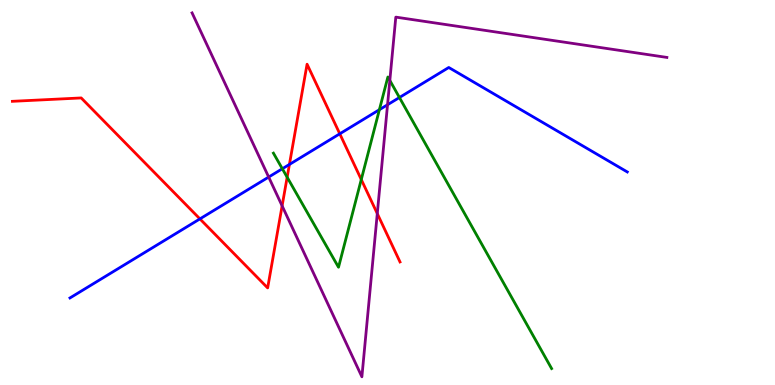[{'lines': ['blue', 'red'], 'intersections': [{'x': 2.58, 'y': 4.31}, {'x': 3.73, 'y': 5.73}, {'x': 4.38, 'y': 6.52}]}, {'lines': ['green', 'red'], 'intersections': [{'x': 3.71, 'y': 5.4}, {'x': 4.66, 'y': 5.34}]}, {'lines': ['purple', 'red'], 'intersections': [{'x': 3.64, 'y': 4.65}, {'x': 4.87, 'y': 4.45}]}, {'lines': ['blue', 'green'], 'intersections': [{'x': 3.64, 'y': 5.62}, {'x': 4.9, 'y': 7.15}, {'x': 5.15, 'y': 7.47}]}, {'lines': ['blue', 'purple'], 'intersections': [{'x': 3.47, 'y': 5.4}, {'x': 5.0, 'y': 7.28}]}, {'lines': ['green', 'purple'], 'intersections': [{'x': 5.03, 'y': 7.91}]}]